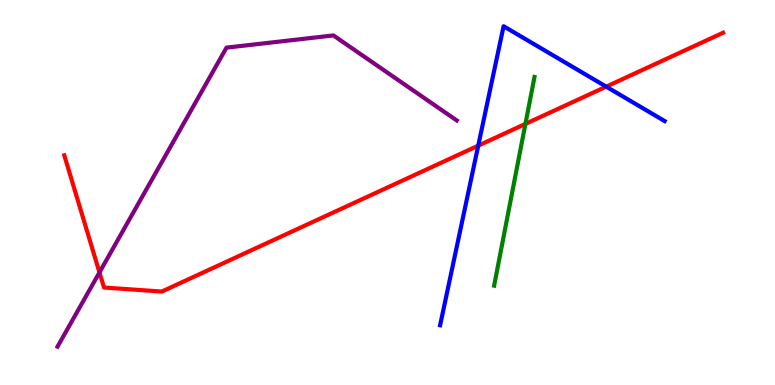[{'lines': ['blue', 'red'], 'intersections': [{'x': 6.17, 'y': 6.22}, {'x': 7.82, 'y': 7.75}]}, {'lines': ['green', 'red'], 'intersections': [{'x': 6.78, 'y': 6.78}]}, {'lines': ['purple', 'red'], 'intersections': [{'x': 1.28, 'y': 2.92}]}, {'lines': ['blue', 'green'], 'intersections': []}, {'lines': ['blue', 'purple'], 'intersections': []}, {'lines': ['green', 'purple'], 'intersections': []}]